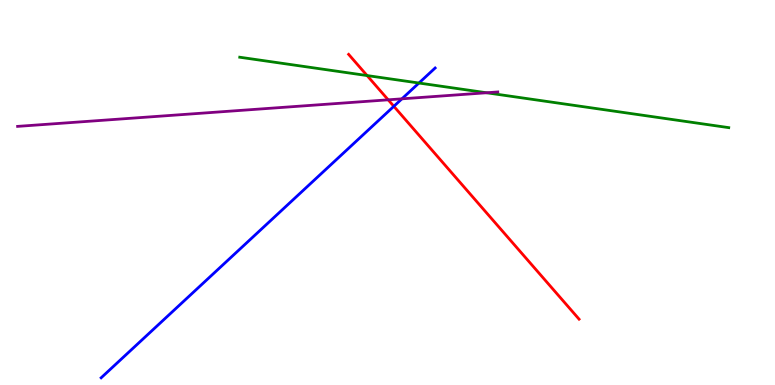[{'lines': ['blue', 'red'], 'intersections': [{'x': 5.08, 'y': 7.24}]}, {'lines': ['green', 'red'], 'intersections': [{'x': 4.74, 'y': 8.04}]}, {'lines': ['purple', 'red'], 'intersections': [{'x': 5.01, 'y': 7.41}]}, {'lines': ['blue', 'green'], 'intersections': [{'x': 5.41, 'y': 7.84}]}, {'lines': ['blue', 'purple'], 'intersections': [{'x': 5.19, 'y': 7.43}]}, {'lines': ['green', 'purple'], 'intersections': [{'x': 6.28, 'y': 7.59}]}]